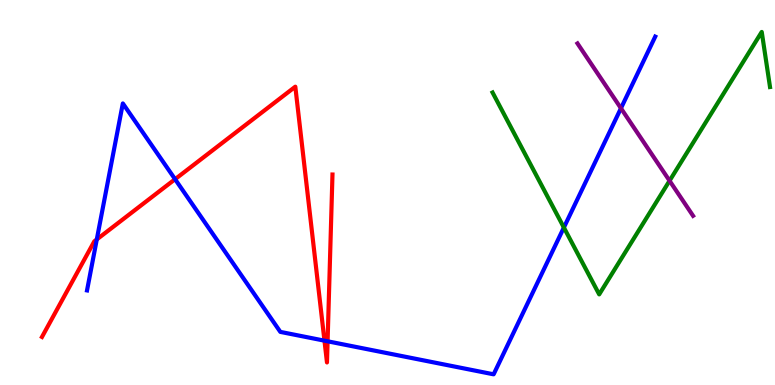[{'lines': ['blue', 'red'], 'intersections': [{'x': 1.25, 'y': 3.78}, {'x': 2.26, 'y': 5.35}, {'x': 4.19, 'y': 1.15}, {'x': 4.23, 'y': 1.14}]}, {'lines': ['green', 'red'], 'intersections': []}, {'lines': ['purple', 'red'], 'intersections': []}, {'lines': ['blue', 'green'], 'intersections': [{'x': 7.28, 'y': 4.09}]}, {'lines': ['blue', 'purple'], 'intersections': [{'x': 8.01, 'y': 7.19}]}, {'lines': ['green', 'purple'], 'intersections': [{'x': 8.64, 'y': 5.3}]}]